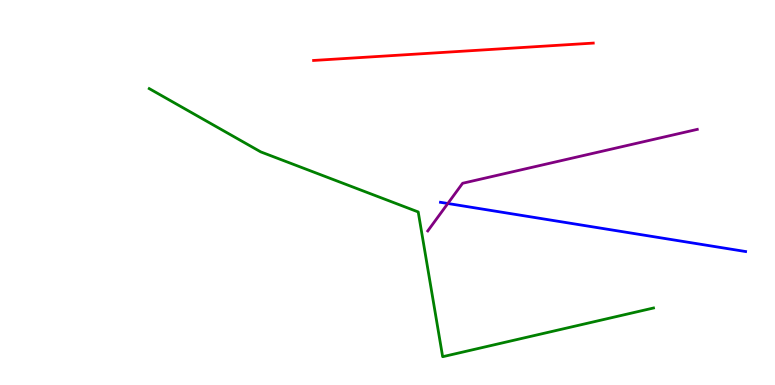[{'lines': ['blue', 'red'], 'intersections': []}, {'lines': ['green', 'red'], 'intersections': []}, {'lines': ['purple', 'red'], 'intersections': []}, {'lines': ['blue', 'green'], 'intersections': []}, {'lines': ['blue', 'purple'], 'intersections': [{'x': 5.78, 'y': 4.71}]}, {'lines': ['green', 'purple'], 'intersections': []}]